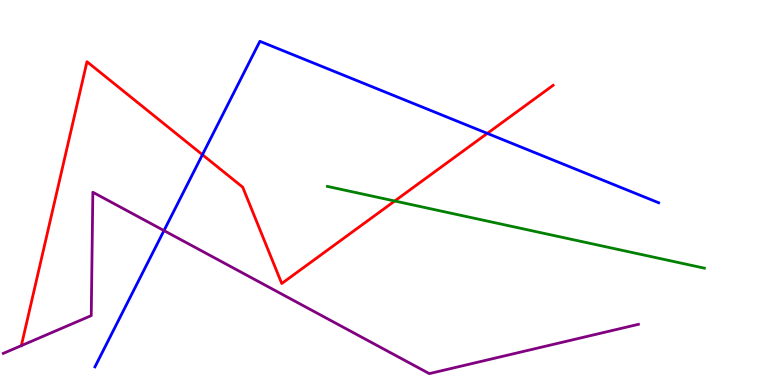[{'lines': ['blue', 'red'], 'intersections': [{'x': 2.61, 'y': 5.98}, {'x': 6.29, 'y': 6.54}]}, {'lines': ['green', 'red'], 'intersections': [{'x': 5.09, 'y': 4.78}]}, {'lines': ['purple', 'red'], 'intersections': [{'x': 0.275, 'y': 1.02}]}, {'lines': ['blue', 'green'], 'intersections': []}, {'lines': ['blue', 'purple'], 'intersections': [{'x': 2.12, 'y': 4.01}]}, {'lines': ['green', 'purple'], 'intersections': []}]